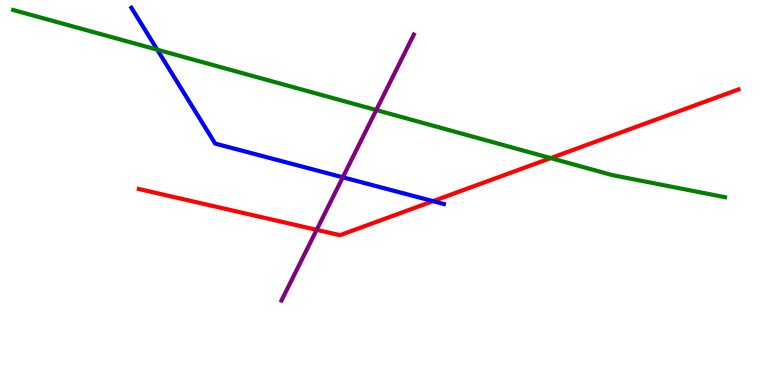[{'lines': ['blue', 'red'], 'intersections': [{'x': 5.59, 'y': 4.78}]}, {'lines': ['green', 'red'], 'intersections': [{'x': 7.11, 'y': 5.89}]}, {'lines': ['purple', 'red'], 'intersections': [{'x': 4.09, 'y': 4.03}]}, {'lines': ['blue', 'green'], 'intersections': [{'x': 2.03, 'y': 8.71}]}, {'lines': ['blue', 'purple'], 'intersections': [{'x': 4.42, 'y': 5.39}]}, {'lines': ['green', 'purple'], 'intersections': [{'x': 4.86, 'y': 7.14}]}]